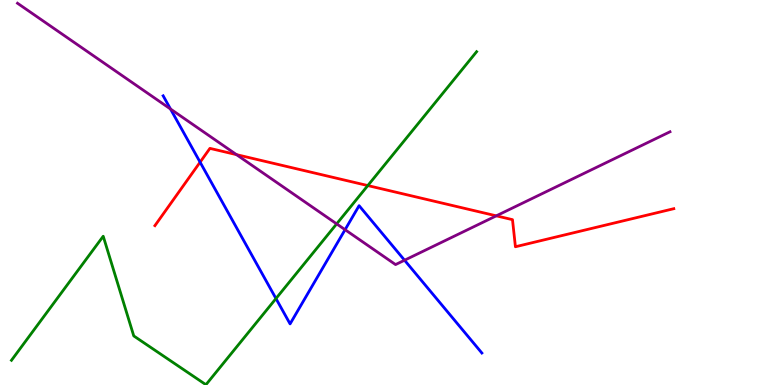[{'lines': ['blue', 'red'], 'intersections': [{'x': 2.58, 'y': 5.79}]}, {'lines': ['green', 'red'], 'intersections': [{'x': 4.75, 'y': 5.18}]}, {'lines': ['purple', 'red'], 'intersections': [{'x': 3.05, 'y': 5.98}, {'x': 6.4, 'y': 4.39}]}, {'lines': ['blue', 'green'], 'intersections': [{'x': 3.56, 'y': 2.25}]}, {'lines': ['blue', 'purple'], 'intersections': [{'x': 2.2, 'y': 7.17}, {'x': 4.45, 'y': 4.03}, {'x': 5.22, 'y': 3.24}]}, {'lines': ['green', 'purple'], 'intersections': [{'x': 4.34, 'y': 4.19}]}]